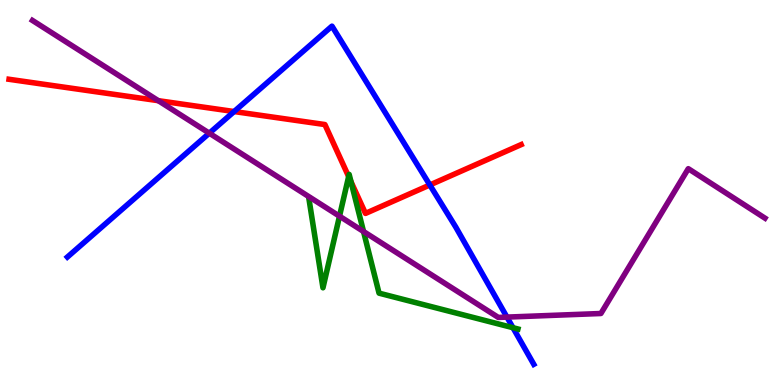[{'lines': ['blue', 'red'], 'intersections': [{'x': 3.02, 'y': 7.1}, {'x': 5.55, 'y': 5.2}]}, {'lines': ['green', 'red'], 'intersections': [{'x': 4.5, 'y': 5.41}, {'x': 4.53, 'y': 5.28}]}, {'lines': ['purple', 'red'], 'intersections': [{'x': 2.04, 'y': 7.39}]}, {'lines': ['blue', 'green'], 'intersections': [{'x': 6.62, 'y': 1.49}]}, {'lines': ['blue', 'purple'], 'intersections': [{'x': 2.7, 'y': 6.54}, {'x': 6.54, 'y': 1.76}]}, {'lines': ['green', 'purple'], 'intersections': [{'x': 4.38, 'y': 4.38}, {'x': 4.69, 'y': 3.99}]}]